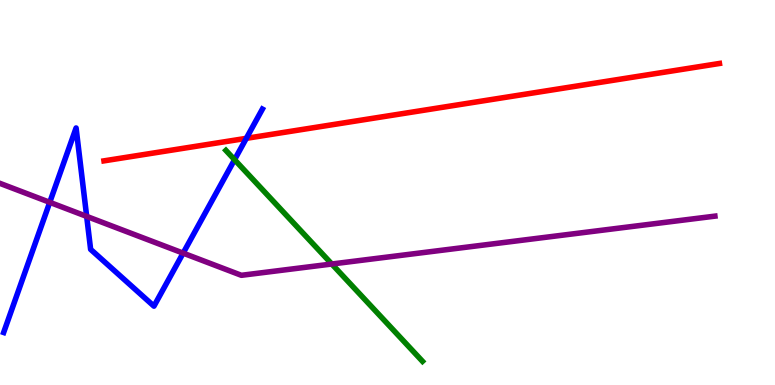[{'lines': ['blue', 'red'], 'intersections': [{'x': 3.18, 'y': 6.41}]}, {'lines': ['green', 'red'], 'intersections': []}, {'lines': ['purple', 'red'], 'intersections': []}, {'lines': ['blue', 'green'], 'intersections': [{'x': 3.03, 'y': 5.85}]}, {'lines': ['blue', 'purple'], 'intersections': [{'x': 0.642, 'y': 4.74}, {'x': 1.12, 'y': 4.38}, {'x': 2.36, 'y': 3.43}]}, {'lines': ['green', 'purple'], 'intersections': [{'x': 4.28, 'y': 3.14}]}]